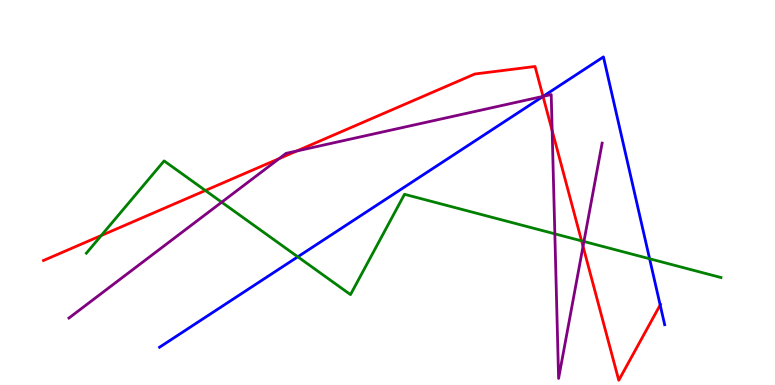[{'lines': ['blue', 'red'], 'intersections': [{'x': 7.01, 'y': 7.5}, {'x': 8.52, 'y': 2.08}]}, {'lines': ['green', 'red'], 'intersections': [{'x': 1.31, 'y': 3.88}, {'x': 2.65, 'y': 5.05}, {'x': 7.5, 'y': 3.74}]}, {'lines': ['purple', 'red'], 'intersections': [{'x': 3.6, 'y': 5.88}, {'x': 3.83, 'y': 6.08}, {'x': 7.01, 'y': 7.5}, {'x': 7.12, 'y': 6.61}, {'x': 7.52, 'y': 3.6}]}, {'lines': ['blue', 'green'], 'intersections': [{'x': 3.84, 'y': 3.33}, {'x': 8.38, 'y': 3.28}]}, {'lines': ['blue', 'purple'], 'intersections': [{'x': 7.01, 'y': 7.5}]}, {'lines': ['green', 'purple'], 'intersections': [{'x': 2.86, 'y': 4.75}, {'x': 7.16, 'y': 3.93}, {'x': 7.53, 'y': 3.73}]}]